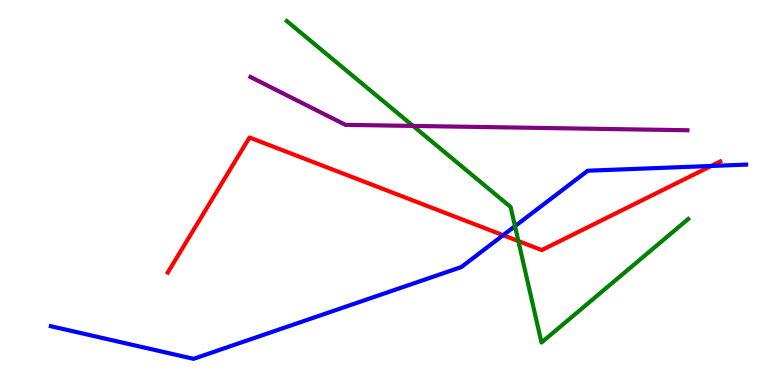[{'lines': ['blue', 'red'], 'intersections': [{'x': 6.49, 'y': 3.89}, {'x': 9.18, 'y': 5.69}]}, {'lines': ['green', 'red'], 'intersections': [{'x': 6.69, 'y': 3.74}]}, {'lines': ['purple', 'red'], 'intersections': []}, {'lines': ['blue', 'green'], 'intersections': [{'x': 6.64, 'y': 4.13}]}, {'lines': ['blue', 'purple'], 'intersections': []}, {'lines': ['green', 'purple'], 'intersections': [{'x': 5.33, 'y': 6.73}]}]